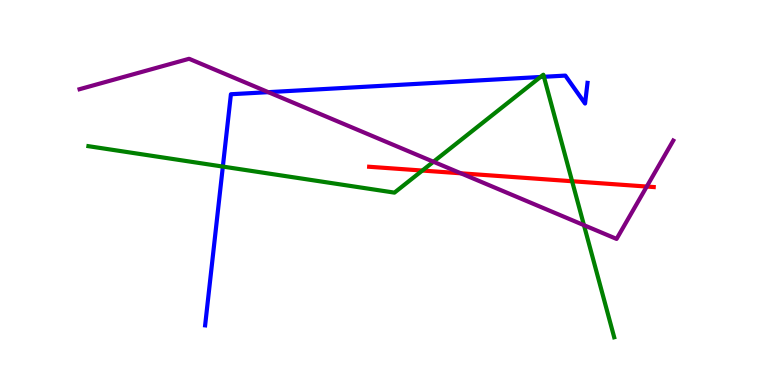[{'lines': ['blue', 'red'], 'intersections': []}, {'lines': ['green', 'red'], 'intersections': [{'x': 5.45, 'y': 5.57}, {'x': 7.38, 'y': 5.29}]}, {'lines': ['purple', 'red'], 'intersections': [{'x': 5.95, 'y': 5.5}, {'x': 8.35, 'y': 5.15}]}, {'lines': ['blue', 'green'], 'intersections': [{'x': 2.88, 'y': 5.67}, {'x': 6.97, 'y': 8.0}, {'x': 7.02, 'y': 8.01}]}, {'lines': ['blue', 'purple'], 'intersections': [{'x': 3.46, 'y': 7.61}]}, {'lines': ['green', 'purple'], 'intersections': [{'x': 5.59, 'y': 5.8}, {'x': 7.53, 'y': 4.15}]}]